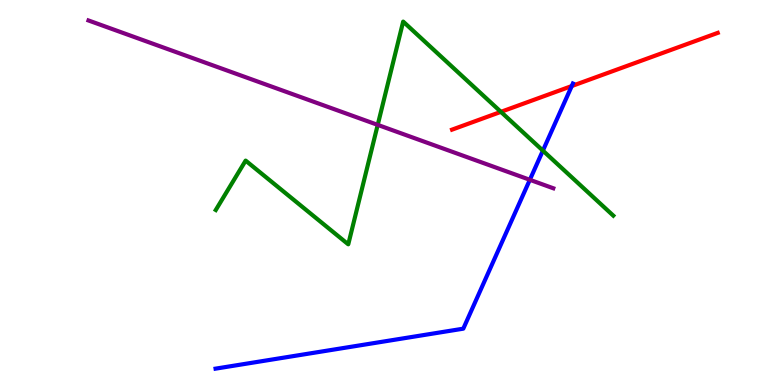[{'lines': ['blue', 'red'], 'intersections': [{'x': 7.38, 'y': 7.77}]}, {'lines': ['green', 'red'], 'intersections': [{'x': 6.46, 'y': 7.09}]}, {'lines': ['purple', 'red'], 'intersections': []}, {'lines': ['blue', 'green'], 'intersections': [{'x': 7.01, 'y': 6.09}]}, {'lines': ['blue', 'purple'], 'intersections': [{'x': 6.84, 'y': 5.33}]}, {'lines': ['green', 'purple'], 'intersections': [{'x': 4.87, 'y': 6.76}]}]